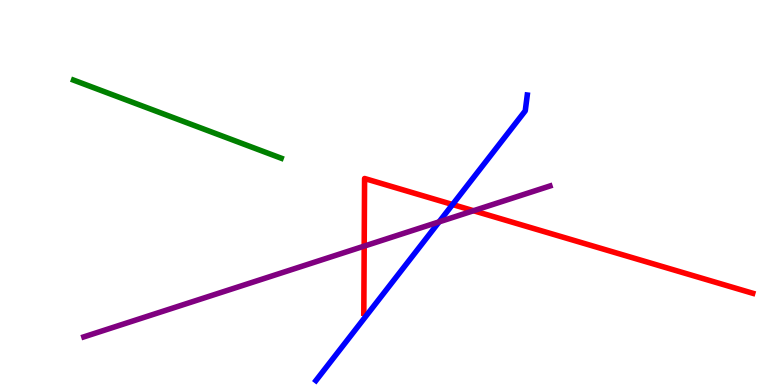[{'lines': ['blue', 'red'], 'intersections': [{'x': 5.84, 'y': 4.69}]}, {'lines': ['green', 'red'], 'intersections': []}, {'lines': ['purple', 'red'], 'intersections': [{'x': 4.7, 'y': 3.61}, {'x': 6.11, 'y': 4.53}]}, {'lines': ['blue', 'green'], 'intersections': []}, {'lines': ['blue', 'purple'], 'intersections': [{'x': 5.67, 'y': 4.24}]}, {'lines': ['green', 'purple'], 'intersections': []}]